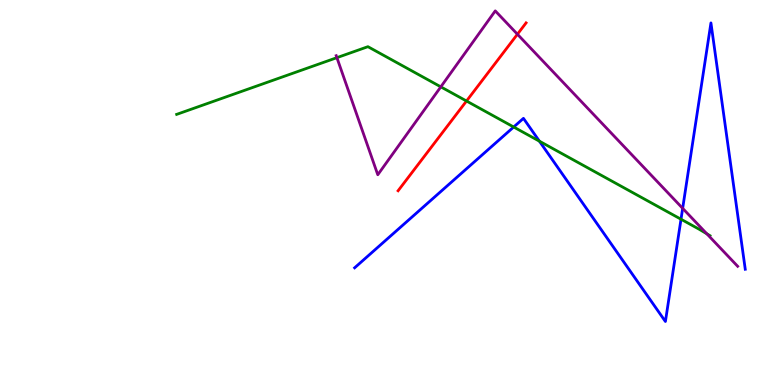[{'lines': ['blue', 'red'], 'intersections': []}, {'lines': ['green', 'red'], 'intersections': [{'x': 6.02, 'y': 7.38}]}, {'lines': ['purple', 'red'], 'intersections': [{'x': 6.68, 'y': 9.11}]}, {'lines': ['blue', 'green'], 'intersections': [{'x': 6.63, 'y': 6.7}, {'x': 6.96, 'y': 6.33}, {'x': 8.79, 'y': 4.31}]}, {'lines': ['blue', 'purple'], 'intersections': [{'x': 8.81, 'y': 4.59}]}, {'lines': ['green', 'purple'], 'intersections': [{'x': 4.35, 'y': 8.5}, {'x': 5.69, 'y': 7.74}, {'x': 9.12, 'y': 3.93}]}]